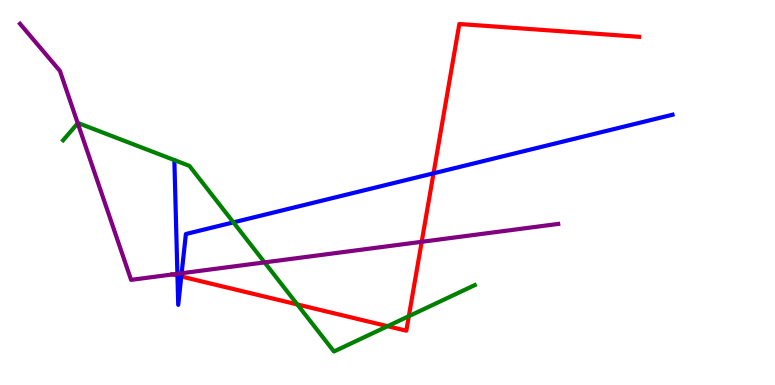[{'lines': ['blue', 'red'], 'intersections': [{'x': 2.29, 'y': 2.84}, {'x': 2.34, 'y': 2.82}, {'x': 5.59, 'y': 5.5}]}, {'lines': ['green', 'red'], 'intersections': [{'x': 3.84, 'y': 2.09}, {'x': 5.0, 'y': 1.53}, {'x': 5.28, 'y': 1.79}]}, {'lines': ['purple', 'red'], 'intersections': [{'x': 2.23, 'y': 2.87}, {'x': 5.44, 'y': 3.72}]}, {'lines': ['blue', 'green'], 'intersections': [{'x': 3.01, 'y': 4.22}]}, {'lines': ['blue', 'purple'], 'intersections': [{'x': 2.29, 'y': 2.89}, {'x': 2.34, 'y': 2.9}]}, {'lines': ['green', 'purple'], 'intersections': [{'x': 1.0, 'y': 6.8}, {'x': 3.41, 'y': 3.18}]}]